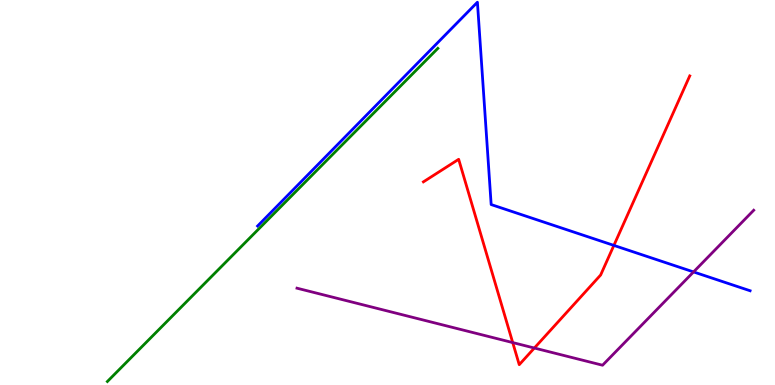[{'lines': ['blue', 'red'], 'intersections': [{'x': 7.92, 'y': 3.63}]}, {'lines': ['green', 'red'], 'intersections': []}, {'lines': ['purple', 'red'], 'intersections': [{'x': 6.62, 'y': 1.1}, {'x': 6.89, 'y': 0.96}]}, {'lines': ['blue', 'green'], 'intersections': []}, {'lines': ['blue', 'purple'], 'intersections': [{'x': 8.95, 'y': 2.94}]}, {'lines': ['green', 'purple'], 'intersections': []}]